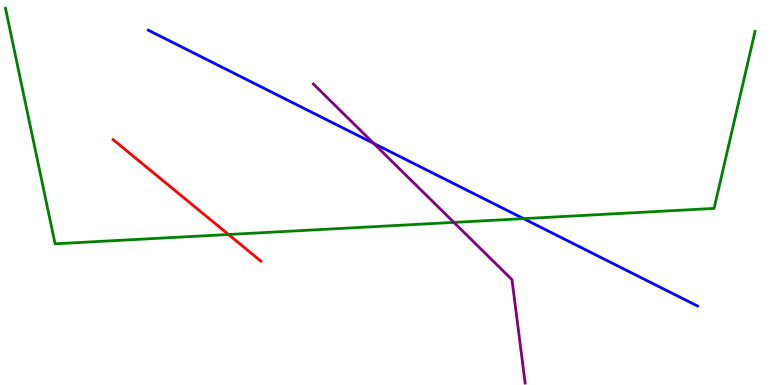[{'lines': ['blue', 'red'], 'intersections': []}, {'lines': ['green', 'red'], 'intersections': [{'x': 2.95, 'y': 3.91}]}, {'lines': ['purple', 'red'], 'intersections': []}, {'lines': ['blue', 'green'], 'intersections': [{'x': 6.76, 'y': 4.32}]}, {'lines': ['blue', 'purple'], 'intersections': [{'x': 4.82, 'y': 6.28}]}, {'lines': ['green', 'purple'], 'intersections': [{'x': 5.86, 'y': 4.22}]}]